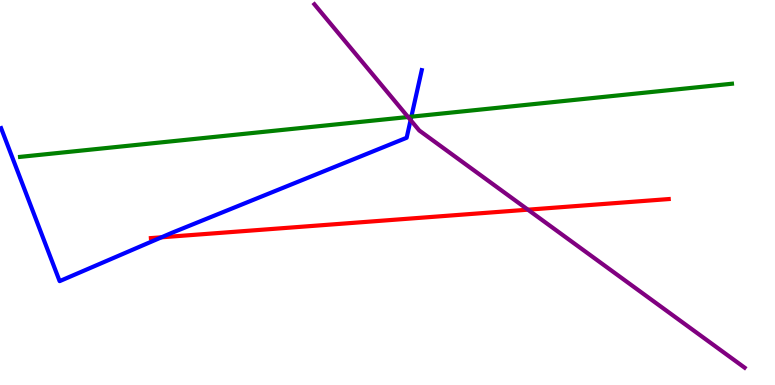[{'lines': ['blue', 'red'], 'intersections': [{'x': 2.08, 'y': 3.84}]}, {'lines': ['green', 'red'], 'intersections': []}, {'lines': ['purple', 'red'], 'intersections': [{'x': 6.81, 'y': 4.55}]}, {'lines': ['blue', 'green'], 'intersections': [{'x': 5.31, 'y': 6.97}]}, {'lines': ['blue', 'purple'], 'intersections': [{'x': 5.3, 'y': 6.88}]}, {'lines': ['green', 'purple'], 'intersections': [{'x': 5.27, 'y': 6.96}]}]